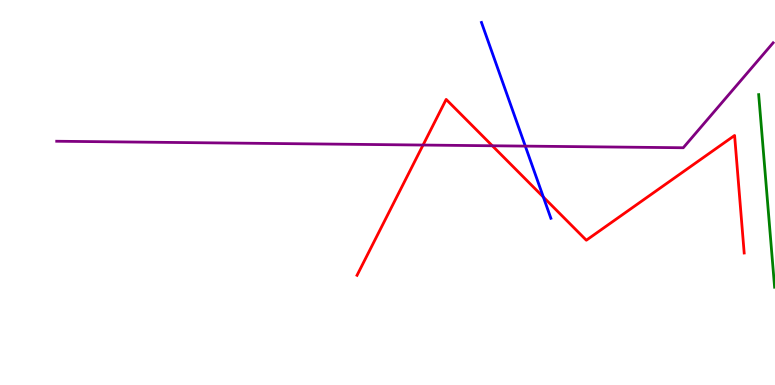[{'lines': ['blue', 'red'], 'intersections': [{'x': 7.01, 'y': 4.88}]}, {'lines': ['green', 'red'], 'intersections': []}, {'lines': ['purple', 'red'], 'intersections': [{'x': 5.46, 'y': 6.23}, {'x': 6.35, 'y': 6.21}]}, {'lines': ['blue', 'green'], 'intersections': []}, {'lines': ['blue', 'purple'], 'intersections': [{'x': 6.78, 'y': 6.2}]}, {'lines': ['green', 'purple'], 'intersections': []}]